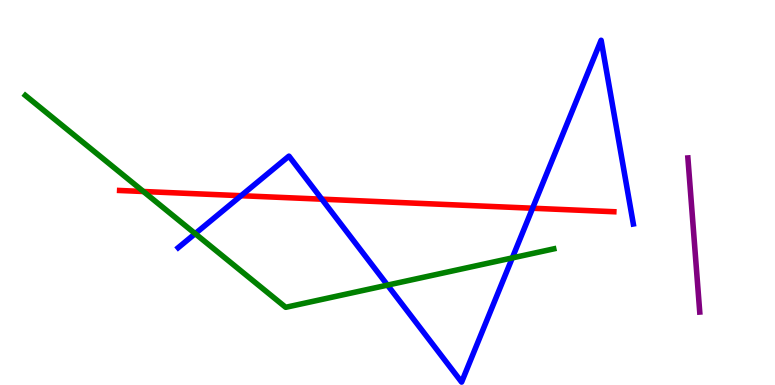[{'lines': ['blue', 'red'], 'intersections': [{'x': 3.11, 'y': 4.92}, {'x': 4.15, 'y': 4.83}, {'x': 6.87, 'y': 4.59}]}, {'lines': ['green', 'red'], 'intersections': [{'x': 1.85, 'y': 5.03}]}, {'lines': ['purple', 'red'], 'intersections': []}, {'lines': ['blue', 'green'], 'intersections': [{'x': 2.52, 'y': 3.93}, {'x': 5.0, 'y': 2.59}, {'x': 6.61, 'y': 3.3}]}, {'lines': ['blue', 'purple'], 'intersections': []}, {'lines': ['green', 'purple'], 'intersections': []}]